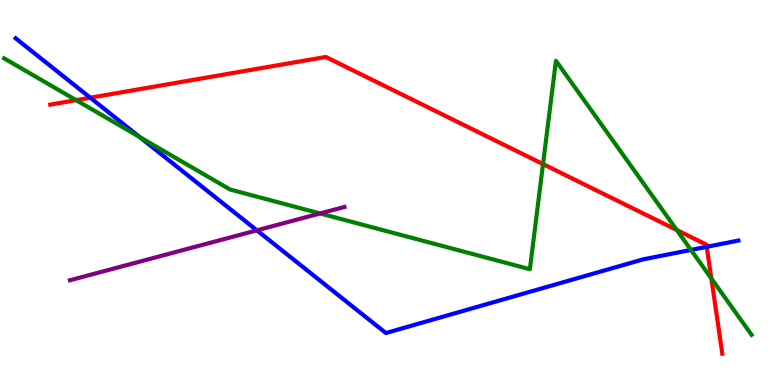[{'lines': ['blue', 'red'], 'intersections': [{'x': 1.16, 'y': 7.46}, {'x': 9.12, 'y': 3.59}]}, {'lines': ['green', 'red'], 'intersections': [{'x': 0.982, 'y': 7.4}, {'x': 7.01, 'y': 5.74}, {'x': 8.73, 'y': 4.03}, {'x': 9.18, 'y': 2.77}]}, {'lines': ['purple', 'red'], 'intersections': []}, {'lines': ['blue', 'green'], 'intersections': [{'x': 1.8, 'y': 6.44}, {'x': 8.92, 'y': 3.51}]}, {'lines': ['blue', 'purple'], 'intersections': [{'x': 3.31, 'y': 4.02}]}, {'lines': ['green', 'purple'], 'intersections': [{'x': 4.13, 'y': 4.46}]}]